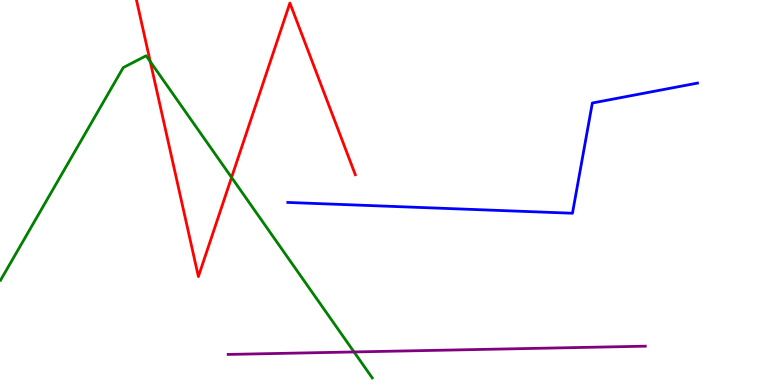[{'lines': ['blue', 'red'], 'intersections': []}, {'lines': ['green', 'red'], 'intersections': [{'x': 1.94, 'y': 8.4}, {'x': 2.99, 'y': 5.39}]}, {'lines': ['purple', 'red'], 'intersections': []}, {'lines': ['blue', 'green'], 'intersections': []}, {'lines': ['blue', 'purple'], 'intersections': []}, {'lines': ['green', 'purple'], 'intersections': [{'x': 4.57, 'y': 0.858}]}]